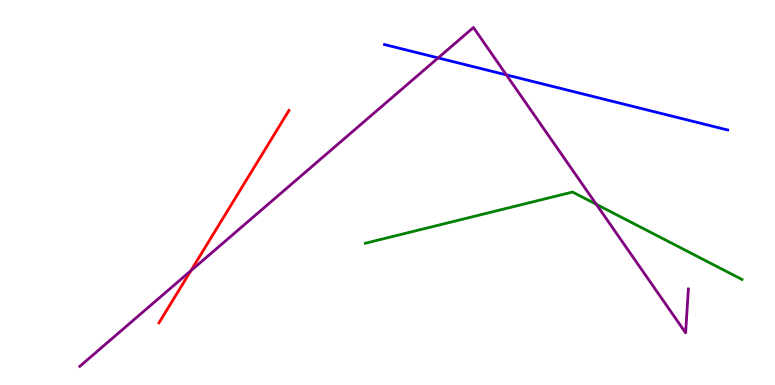[{'lines': ['blue', 'red'], 'intersections': []}, {'lines': ['green', 'red'], 'intersections': []}, {'lines': ['purple', 'red'], 'intersections': [{'x': 2.46, 'y': 2.97}]}, {'lines': ['blue', 'green'], 'intersections': []}, {'lines': ['blue', 'purple'], 'intersections': [{'x': 5.65, 'y': 8.5}, {'x': 6.53, 'y': 8.05}]}, {'lines': ['green', 'purple'], 'intersections': [{'x': 7.69, 'y': 4.69}]}]